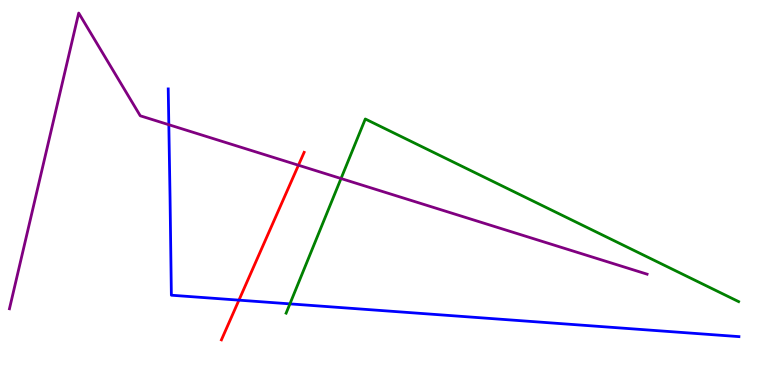[{'lines': ['blue', 'red'], 'intersections': [{'x': 3.08, 'y': 2.2}]}, {'lines': ['green', 'red'], 'intersections': []}, {'lines': ['purple', 'red'], 'intersections': [{'x': 3.85, 'y': 5.71}]}, {'lines': ['blue', 'green'], 'intersections': [{'x': 3.74, 'y': 2.11}]}, {'lines': ['blue', 'purple'], 'intersections': [{'x': 2.18, 'y': 6.76}]}, {'lines': ['green', 'purple'], 'intersections': [{'x': 4.4, 'y': 5.36}]}]